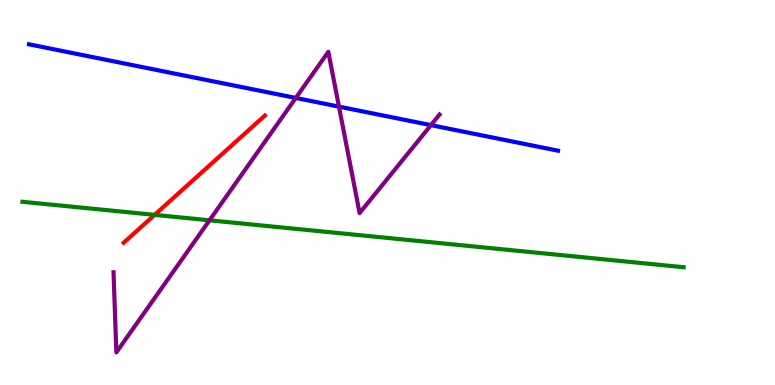[{'lines': ['blue', 'red'], 'intersections': []}, {'lines': ['green', 'red'], 'intersections': [{'x': 1.99, 'y': 4.42}]}, {'lines': ['purple', 'red'], 'intersections': []}, {'lines': ['blue', 'green'], 'intersections': []}, {'lines': ['blue', 'purple'], 'intersections': [{'x': 3.82, 'y': 7.46}, {'x': 4.37, 'y': 7.23}, {'x': 5.56, 'y': 6.75}]}, {'lines': ['green', 'purple'], 'intersections': [{'x': 2.7, 'y': 4.28}]}]